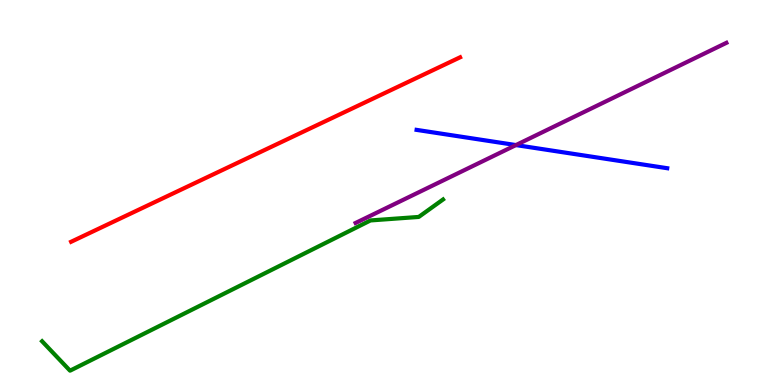[{'lines': ['blue', 'red'], 'intersections': []}, {'lines': ['green', 'red'], 'intersections': []}, {'lines': ['purple', 'red'], 'intersections': []}, {'lines': ['blue', 'green'], 'intersections': []}, {'lines': ['blue', 'purple'], 'intersections': [{'x': 6.66, 'y': 6.23}]}, {'lines': ['green', 'purple'], 'intersections': []}]